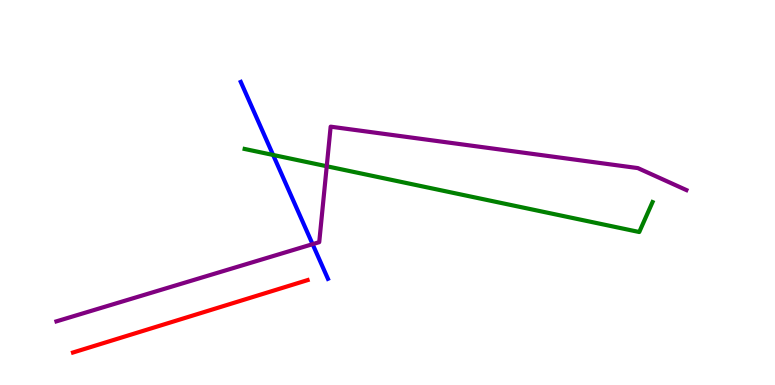[{'lines': ['blue', 'red'], 'intersections': []}, {'lines': ['green', 'red'], 'intersections': []}, {'lines': ['purple', 'red'], 'intersections': []}, {'lines': ['blue', 'green'], 'intersections': [{'x': 3.52, 'y': 5.97}]}, {'lines': ['blue', 'purple'], 'intersections': [{'x': 4.03, 'y': 3.66}]}, {'lines': ['green', 'purple'], 'intersections': [{'x': 4.22, 'y': 5.68}]}]